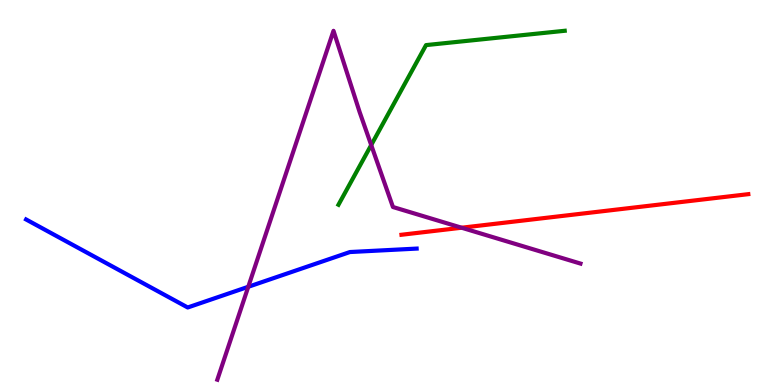[{'lines': ['blue', 'red'], 'intersections': []}, {'lines': ['green', 'red'], 'intersections': []}, {'lines': ['purple', 'red'], 'intersections': [{'x': 5.96, 'y': 4.09}]}, {'lines': ['blue', 'green'], 'intersections': []}, {'lines': ['blue', 'purple'], 'intersections': [{'x': 3.2, 'y': 2.55}]}, {'lines': ['green', 'purple'], 'intersections': [{'x': 4.79, 'y': 6.23}]}]